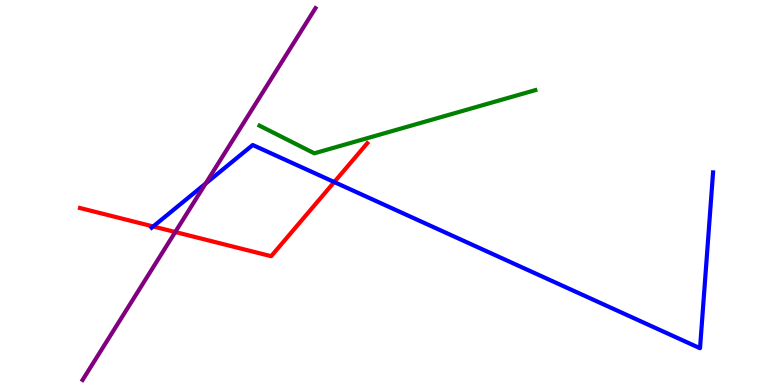[{'lines': ['blue', 'red'], 'intersections': [{'x': 1.98, 'y': 4.12}, {'x': 4.31, 'y': 5.27}]}, {'lines': ['green', 'red'], 'intersections': []}, {'lines': ['purple', 'red'], 'intersections': [{'x': 2.26, 'y': 3.97}]}, {'lines': ['blue', 'green'], 'intersections': []}, {'lines': ['blue', 'purple'], 'intersections': [{'x': 2.65, 'y': 5.23}]}, {'lines': ['green', 'purple'], 'intersections': []}]